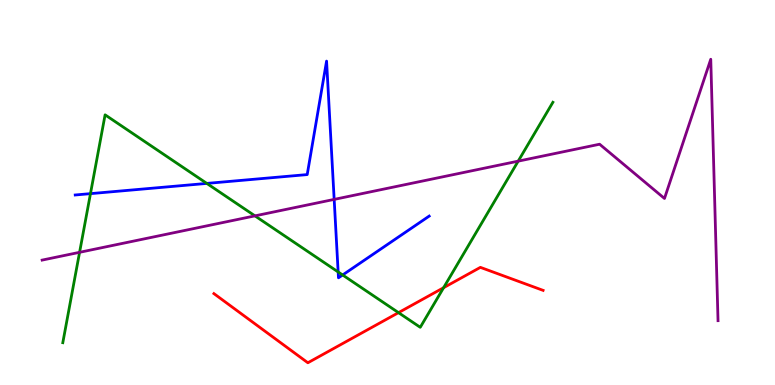[{'lines': ['blue', 'red'], 'intersections': []}, {'lines': ['green', 'red'], 'intersections': [{'x': 5.14, 'y': 1.88}, {'x': 5.72, 'y': 2.53}]}, {'lines': ['purple', 'red'], 'intersections': []}, {'lines': ['blue', 'green'], 'intersections': [{'x': 1.17, 'y': 4.97}, {'x': 2.67, 'y': 5.24}, {'x': 4.36, 'y': 2.94}, {'x': 4.42, 'y': 2.86}]}, {'lines': ['blue', 'purple'], 'intersections': [{'x': 4.31, 'y': 4.82}]}, {'lines': ['green', 'purple'], 'intersections': [{'x': 1.03, 'y': 3.45}, {'x': 3.29, 'y': 4.39}, {'x': 6.69, 'y': 5.81}]}]